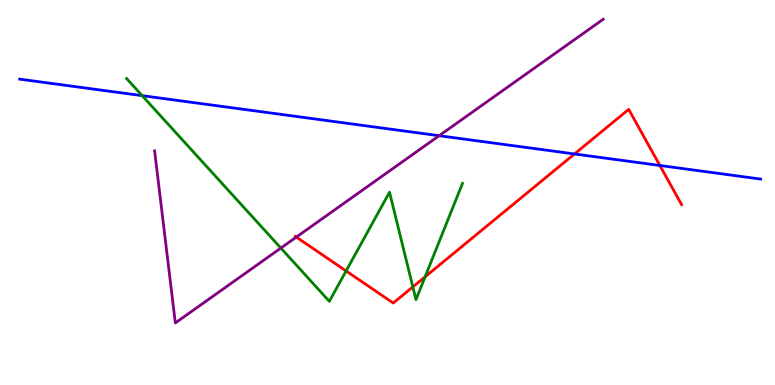[{'lines': ['blue', 'red'], 'intersections': [{'x': 7.41, 'y': 6.0}, {'x': 8.51, 'y': 5.7}]}, {'lines': ['green', 'red'], 'intersections': [{'x': 4.47, 'y': 2.96}, {'x': 5.33, 'y': 2.55}, {'x': 5.49, 'y': 2.81}]}, {'lines': ['purple', 'red'], 'intersections': [{'x': 3.82, 'y': 3.84}]}, {'lines': ['blue', 'green'], 'intersections': [{'x': 1.83, 'y': 7.52}]}, {'lines': ['blue', 'purple'], 'intersections': [{'x': 5.67, 'y': 6.48}]}, {'lines': ['green', 'purple'], 'intersections': [{'x': 3.62, 'y': 3.56}]}]